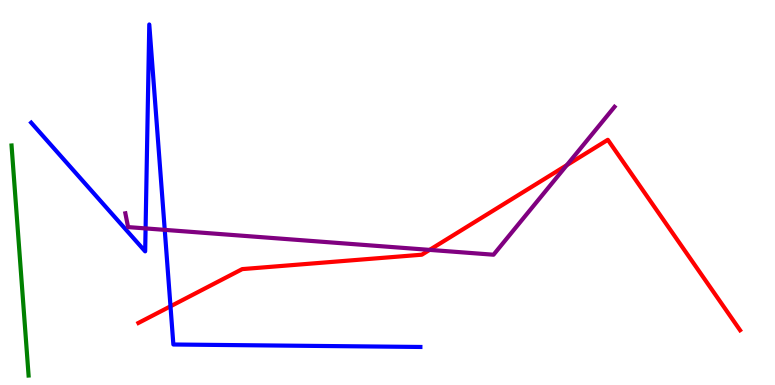[{'lines': ['blue', 'red'], 'intersections': [{'x': 2.2, 'y': 2.04}]}, {'lines': ['green', 'red'], 'intersections': []}, {'lines': ['purple', 'red'], 'intersections': [{'x': 5.54, 'y': 3.51}, {'x': 7.31, 'y': 5.71}]}, {'lines': ['blue', 'green'], 'intersections': []}, {'lines': ['blue', 'purple'], 'intersections': [{'x': 1.88, 'y': 4.07}, {'x': 2.13, 'y': 4.03}]}, {'lines': ['green', 'purple'], 'intersections': []}]